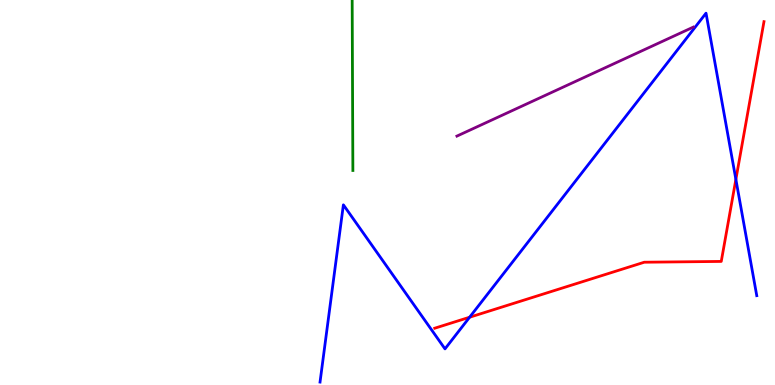[{'lines': ['blue', 'red'], 'intersections': [{'x': 6.06, 'y': 1.76}, {'x': 9.5, 'y': 5.34}]}, {'lines': ['green', 'red'], 'intersections': []}, {'lines': ['purple', 'red'], 'intersections': []}, {'lines': ['blue', 'green'], 'intersections': []}, {'lines': ['blue', 'purple'], 'intersections': []}, {'lines': ['green', 'purple'], 'intersections': []}]